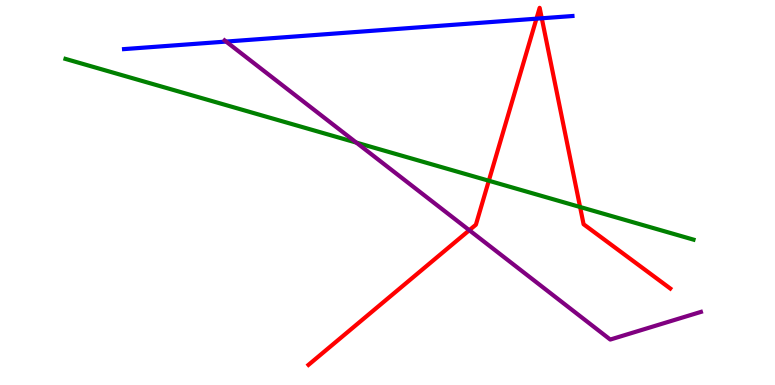[{'lines': ['blue', 'red'], 'intersections': [{'x': 6.92, 'y': 9.52}, {'x': 6.99, 'y': 9.53}]}, {'lines': ['green', 'red'], 'intersections': [{'x': 6.31, 'y': 5.31}, {'x': 7.48, 'y': 4.62}]}, {'lines': ['purple', 'red'], 'intersections': [{'x': 6.06, 'y': 4.02}]}, {'lines': ['blue', 'green'], 'intersections': []}, {'lines': ['blue', 'purple'], 'intersections': [{'x': 2.92, 'y': 8.92}]}, {'lines': ['green', 'purple'], 'intersections': [{'x': 4.6, 'y': 6.3}]}]